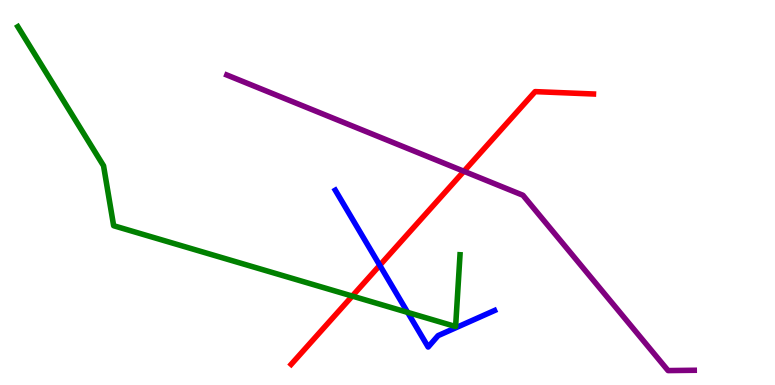[{'lines': ['blue', 'red'], 'intersections': [{'x': 4.9, 'y': 3.11}]}, {'lines': ['green', 'red'], 'intersections': [{'x': 4.55, 'y': 2.31}]}, {'lines': ['purple', 'red'], 'intersections': [{'x': 5.99, 'y': 5.55}]}, {'lines': ['blue', 'green'], 'intersections': [{'x': 5.26, 'y': 1.89}]}, {'lines': ['blue', 'purple'], 'intersections': []}, {'lines': ['green', 'purple'], 'intersections': []}]